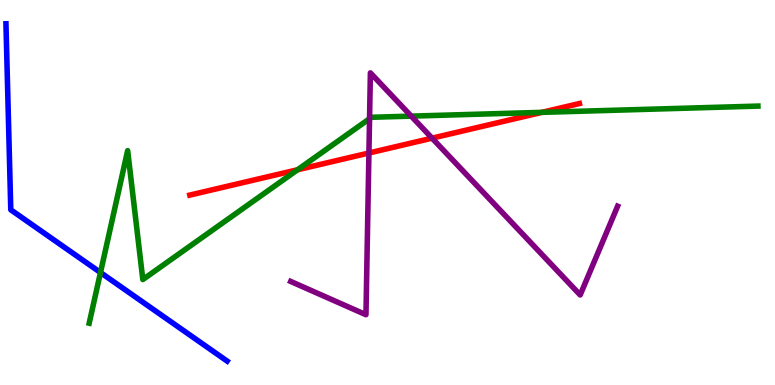[{'lines': ['blue', 'red'], 'intersections': []}, {'lines': ['green', 'red'], 'intersections': [{'x': 3.84, 'y': 5.59}, {'x': 6.99, 'y': 7.08}]}, {'lines': ['purple', 'red'], 'intersections': [{'x': 4.76, 'y': 6.03}, {'x': 5.57, 'y': 6.41}]}, {'lines': ['blue', 'green'], 'intersections': [{'x': 1.3, 'y': 2.92}]}, {'lines': ['blue', 'purple'], 'intersections': []}, {'lines': ['green', 'purple'], 'intersections': [{'x': 4.77, 'y': 6.92}, {'x': 5.31, 'y': 6.98}]}]